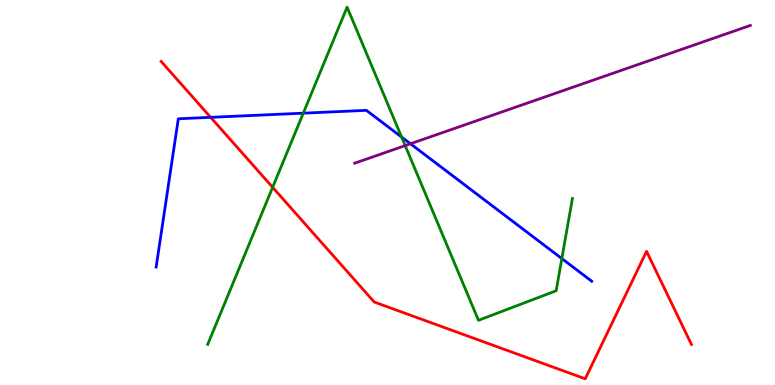[{'lines': ['blue', 'red'], 'intersections': [{'x': 2.72, 'y': 6.95}]}, {'lines': ['green', 'red'], 'intersections': [{'x': 3.52, 'y': 5.13}]}, {'lines': ['purple', 'red'], 'intersections': []}, {'lines': ['blue', 'green'], 'intersections': [{'x': 3.91, 'y': 7.06}, {'x': 5.18, 'y': 6.44}, {'x': 7.25, 'y': 3.28}]}, {'lines': ['blue', 'purple'], 'intersections': [{'x': 5.3, 'y': 6.27}]}, {'lines': ['green', 'purple'], 'intersections': [{'x': 5.23, 'y': 6.22}]}]